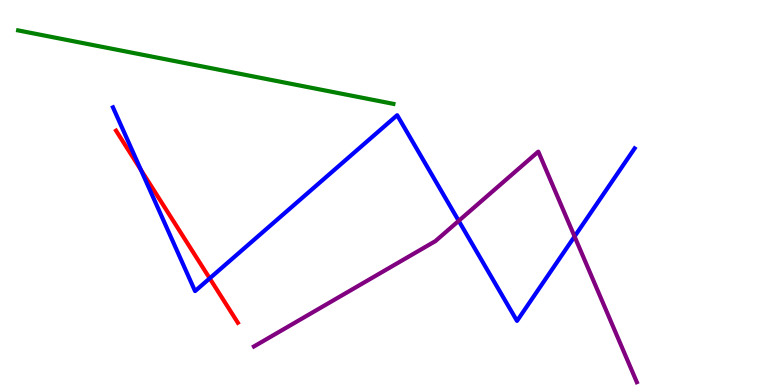[{'lines': ['blue', 'red'], 'intersections': [{'x': 1.82, 'y': 5.59}, {'x': 2.71, 'y': 2.77}]}, {'lines': ['green', 'red'], 'intersections': []}, {'lines': ['purple', 'red'], 'intersections': []}, {'lines': ['blue', 'green'], 'intersections': []}, {'lines': ['blue', 'purple'], 'intersections': [{'x': 5.92, 'y': 4.26}, {'x': 7.41, 'y': 3.86}]}, {'lines': ['green', 'purple'], 'intersections': []}]